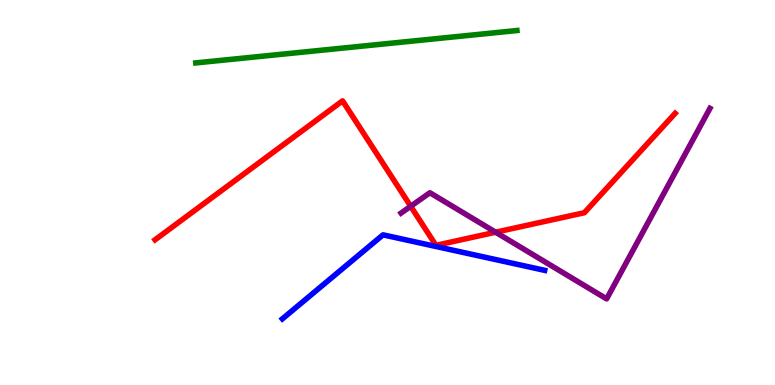[{'lines': ['blue', 'red'], 'intersections': []}, {'lines': ['green', 'red'], 'intersections': []}, {'lines': ['purple', 'red'], 'intersections': [{'x': 5.3, 'y': 4.64}, {'x': 6.4, 'y': 3.97}]}, {'lines': ['blue', 'green'], 'intersections': []}, {'lines': ['blue', 'purple'], 'intersections': []}, {'lines': ['green', 'purple'], 'intersections': []}]